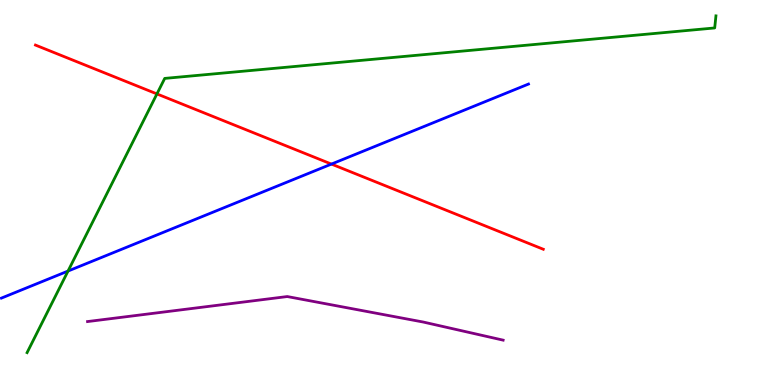[{'lines': ['blue', 'red'], 'intersections': [{'x': 4.28, 'y': 5.74}]}, {'lines': ['green', 'red'], 'intersections': [{'x': 2.02, 'y': 7.56}]}, {'lines': ['purple', 'red'], 'intersections': []}, {'lines': ['blue', 'green'], 'intersections': [{'x': 0.878, 'y': 2.96}]}, {'lines': ['blue', 'purple'], 'intersections': []}, {'lines': ['green', 'purple'], 'intersections': []}]